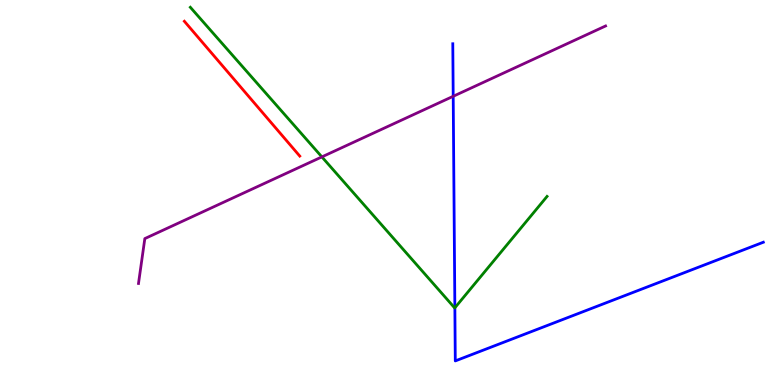[{'lines': ['blue', 'red'], 'intersections': []}, {'lines': ['green', 'red'], 'intersections': []}, {'lines': ['purple', 'red'], 'intersections': []}, {'lines': ['blue', 'green'], 'intersections': [{'x': 5.87, 'y': 2.01}]}, {'lines': ['blue', 'purple'], 'intersections': [{'x': 5.85, 'y': 7.5}]}, {'lines': ['green', 'purple'], 'intersections': [{'x': 4.15, 'y': 5.92}]}]